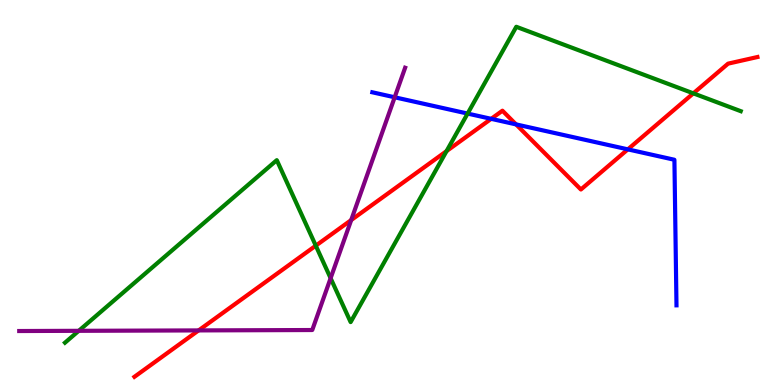[{'lines': ['blue', 'red'], 'intersections': [{'x': 6.34, 'y': 6.91}, {'x': 6.66, 'y': 6.77}, {'x': 8.1, 'y': 6.12}]}, {'lines': ['green', 'red'], 'intersections': [{'x': 4.07, 'y': 3.62}, {'x': 5.76, 'y': 6.08}, {'x': 8.95, 'y': 7.58}]}, {'lines': ['purple', 'red'], 'intersections': [{'x': 2.56, 'y': 1.42}, {'x': 4.53, 'y': 4.28}]}, {'lines': ['blue', 'green'], 'intersections': [{'x': 6.03, 'y': 7.05}]}, {'lines': ['blue', 'purple'], 'intersections': [{'x': 5.09, 'y': 7.47}]}, {'lines': ['green', 'purple'], 'intersections': [{'x': 1.02, 'y': 1.41}, {'x': 4.27, 'y': 2.77}]}]